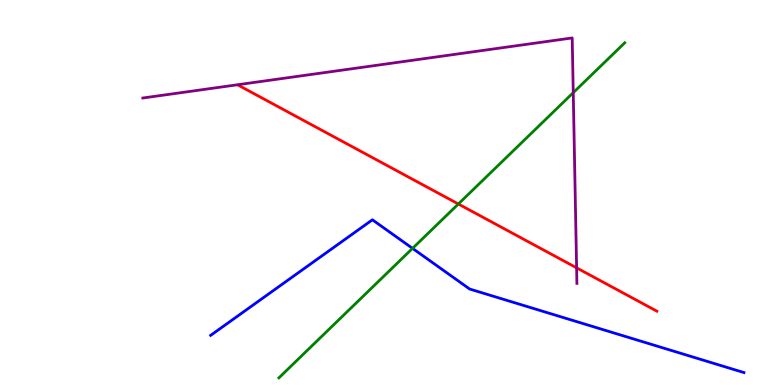[{'lines': ['blue', 'red'], 'intersections': []}, {'lines': ['green', 'red'], 'intersections': [{'x': 5.91, 'y': 4.7}]}, {'lines': ['purple', 'red'], 'intersections': [{'x': 7.44, 'y': 3.04}]}, {'lines': ['blue', 'green'], 'intersections': [{'x': 5.32, 'y': 3.55}]}, {'lines': ['blue', 'purple'], 'intersections': []}, {'lines': ['green', 'purple'], 'intersections': [{'x': 7.4, 'y': 7.59}]}]